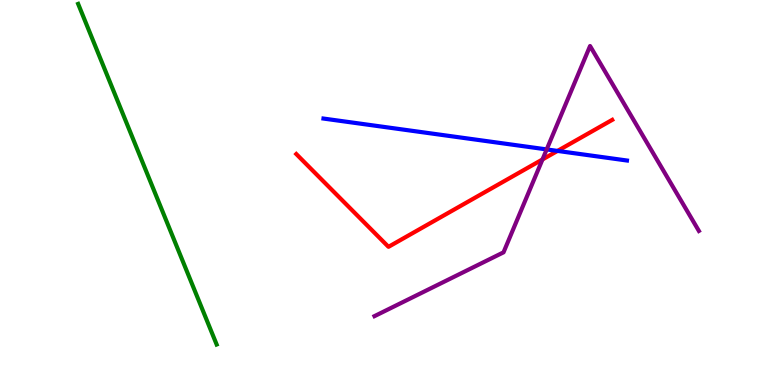[{'lines': ['blue', 'red'], 'intersections': [{'x': 7.19, 'y': 6.08}]}, {'lines': ['green', 'red'], 'intersections': []}, {'lines': ['purple', 'red'], 'intersections': [{'x': 7.0, 'y': 5.86}]}, {'lines': ['blue', 'green'], 'intersections': []}, {'lines': ['blue', 'purple'], 'intersections': [{'x': 7.05, 'y': 6.12}]}, {'lines': ['green', 'purple'], 'intersections': []}]